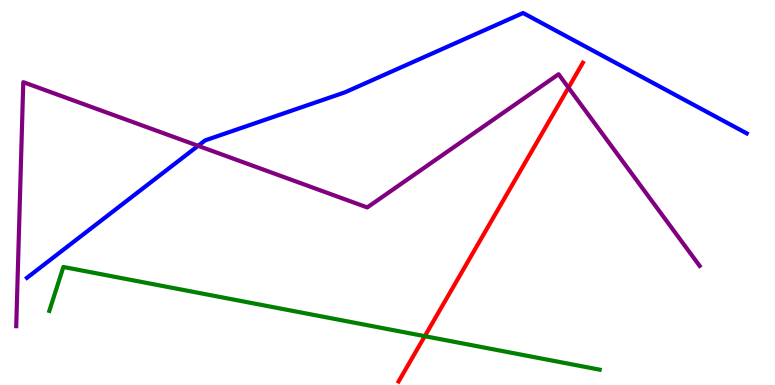[{'lines': ['blue', 'red'], 'intersections': []}, {'lines': ['green', 'red'], 'intersections': [{'x': 5.48, 'y': 1.27}]}, {'lines': ['purple', 'red'], 'intersections': [{'x': 7.34, 'y': 7.72}]}, {'lines': ['blue', 'green'], 'intersections': []}, {'lines': ['blue', 'purple'], 'intersections': [{'x': 2.56, 'y': 6.21}]}, {'lines': ['green', 'purple'], 'intersections': []}]